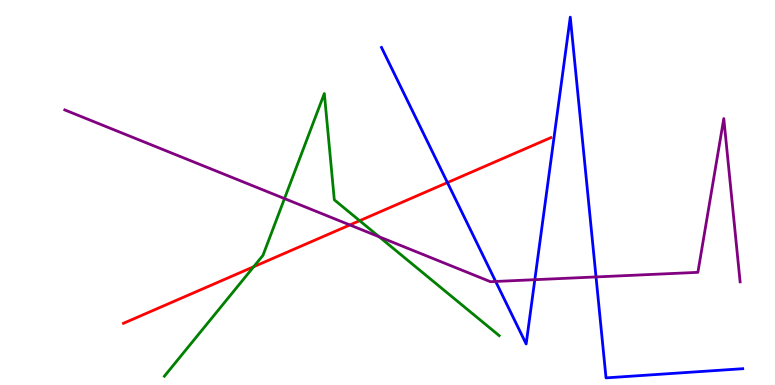[{'lines': ['blue', 'red'], 'intersections': [{'x': 5.77, 'y': 5.26}]}, {'lines': ['green', 'red'], 'intersections': [{'x': 3.27, 'y': 3.07}, {'x': 4.64, 'y': 4.27}]}, {'lines': ['purple', 'red'], 'intersections': [{'x': 4.51, 'y': 4.16}]}, {'lines': ['blue', 'green'], 'intersections': []}, {'lines': ['blue', 'purple'], 'intersections': [{'x': 6.4, 'y': 2.69}, {'x': 6.9, 'y': 2.74}, {'x': 7.69, 'y': 2.81}]}, {'lines': ['green', 'purple'], 'intersections': [{'x': 3.67, 'y': 4.84}, {'x': 4.89, 'y': 3.85}]}]